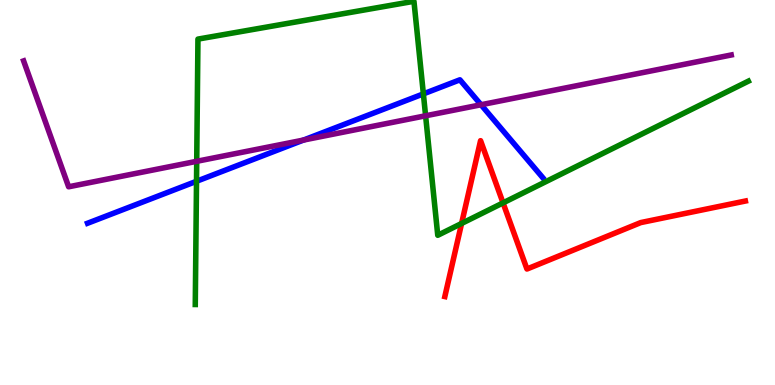[{'lines': ['blue', 'red'], 'intersections': []}, {'lines': ['green', 'red'], 'intersections': [{'x': 5.96, 'y': 4.2}, {'x': 6.49, 'y': 4.73}]}, {'lines': ['purple', 'red'], 'intersections': []}, {'lines': ['blue', 'green'], 'intersections': [{'x': 2.54, 'y': 5.29}, {'x': 5.46, 'y': 7.56}]}, {'lines': ['blue', 'purple'], 'intersections': [{'x': 3.92, 'y': 6.36}, {'x': 6.21, 'y': 7.28}]}, {'lines': ['green', 'purple'], 'intersections': [{'x': 2.54, 'y': 5.81}, {'x': 5.49, 'y': 6.99}]}]